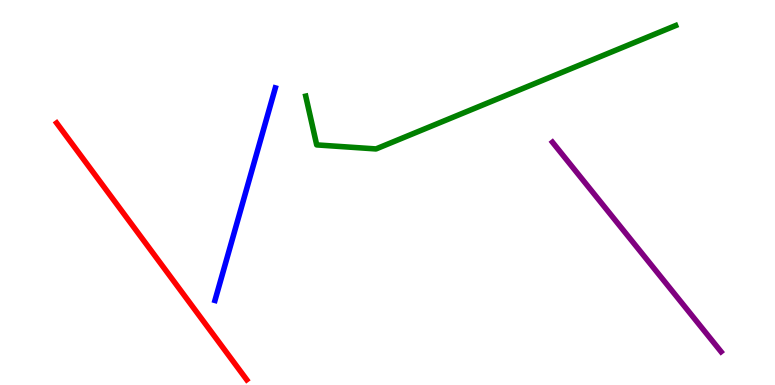[{'lines': ['blue', 'red'], 'intersections': []}, {'lines': ['green', 'red'], 'intersections': []}, {'lines': ['purple', 'red'], 'intersections': []}, {'lines': ['blue', 'green'], 'intersections': []}, {'lines': ['blue', 'purple'], 'intersections': []}, {'lines': ['green', 'purple'], 'intersections': []}]